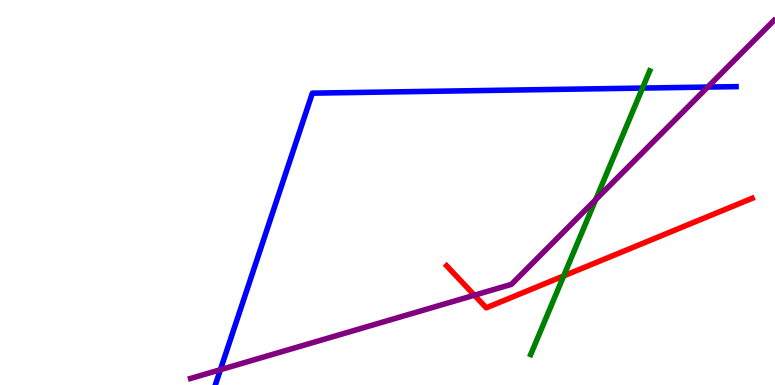[{'lines': ['blue', 'red'], 'intersections': []}, {'lines': ['green', 'red'], 'intersections': [{'x': 7.27, 'y': 2.83}]}, {'lines': ['purple', 'red'], 'intersections': [{'x': 6.12, 'y': 2.33}]}, {'lines': ['blue', 'green'], 'intersections': [{'x': 8.29, 'y': 7.71}]}, {'lines': ['blue', 'purple'], 'intersections': [{'x': 2.84, 'y': 0.397}, {'x': 9.13, 'y': 7.74}]}, {'lines': ['green', 'purple'], 'intersections': [{'x': 7.69, 'y': 4.81}]}]